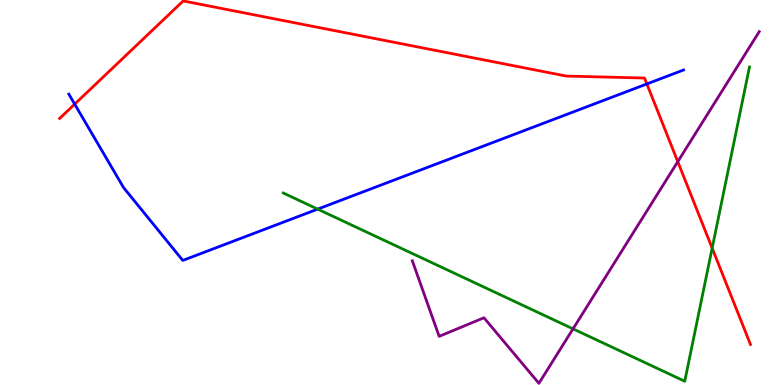[{'lines': ['blue', 'red'], 'intersections': [{'x': 0.964, 'y': 7.3}, {'x': 8.35, 'y': 7.82}]}, {'lines': ['green', 'red'], 'intersections': [{'x': 9.19, 'y': 3.55}]}, {'lines': ['purple', 'red'], 'intersections': [{'x': 8.75, 'y': 5.8}]}, {'lines': ['blue', 'green'], 'intersections': [{'x': 4.1, 'y': 4.57}]}, {'lines': ['blue', 'purple'], 'intersections': []}, {'lines': ['green', 'purple'], 'intersections': [{'x': 7.39, 'y': 1.46}]}]